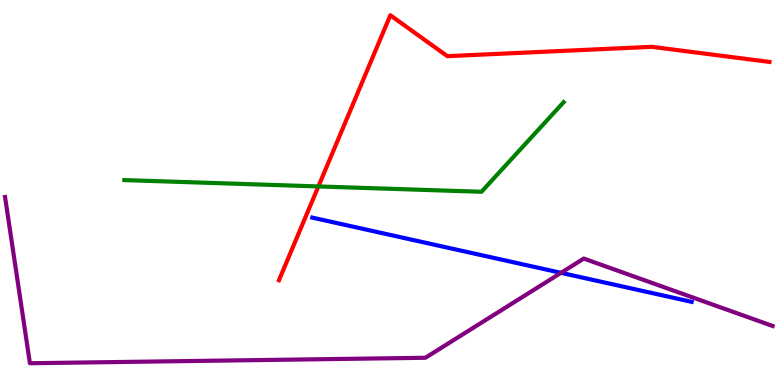[{'lines': ['blue', 'red'], 'intersections': []}, {'lines': ['green', 'red'], 'intersections': [{'x': 4.11, 'y': 5.16}]}, {'lines': ['purple', 'red'], 'intersections': []}, {'lines': ['blue', 'green'], 'intersections': []}, {'lines': ['blue', 'purple'], 'intersections': [{'x': 7.24, 'y': 2.91}]}, {'lines': ['green', 'purple'], 'intersections': []}]